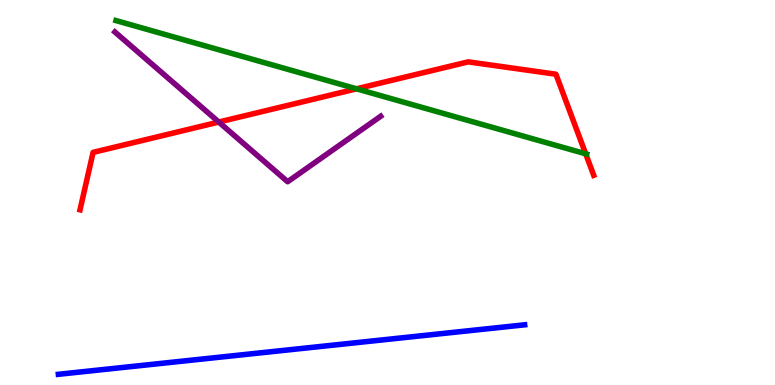[{'lines': ['blue', 'red'], 'intersections': []}, {'lines': ['green', 'red'], 'intersections': [{'x': 4.6, 'y': 7.69}, {'x': 7.56, 'y': 6.0}]}, {'lines': ['purple', 'red'], 'intersections': [{'x': 2.82, 'y': 6.83}]}, {'lines': ['blue', 'green'], 'intersections': []}, {'lines': ['blue', 'purple'], 'intersections': []}, {'lines': ['green', 'purple'], 'intersections': []}]